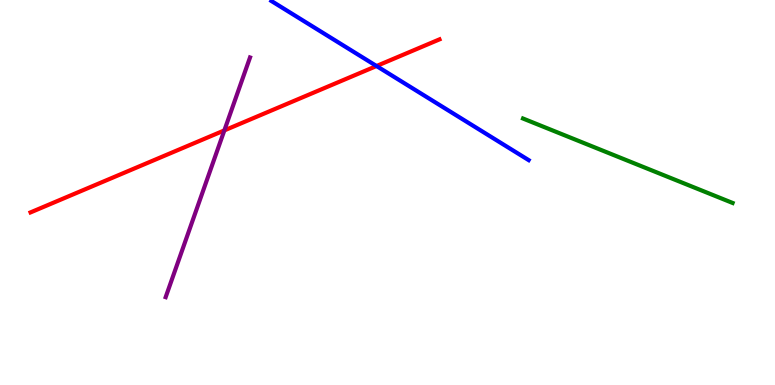[{'lines': ['blue', 'red'], 'intersections': [{'x': 4.86, 'y': 8.29}]}, {'lines': ['green', 'red'], 'intersections': []}, {'lines': ['purple', 'red'], 'intersections': [{'x': 2.89, 'y': 6.61}]}, {'lines': ['blue', 'green'], 'intersections': []}, {'lines': ['blue', 'purple'], 'intersections': []}, {'lines': ['green', 'purple'], 'intersections': []}]